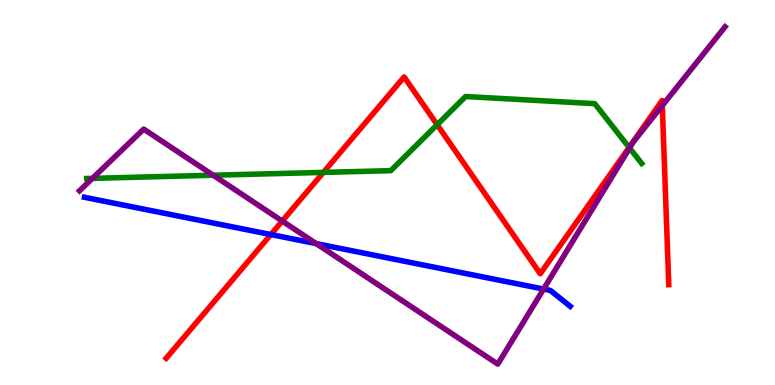[{'lines': ['blue', 'red'], 'intersections': [{'x': 3.49, 'y': 3.91}]}, {'lines': ['green', 'red'], 'intersections': [{'x': 4.17, 'y': 5.52}, {'x': 5.64, 'y': 6.76}, {'x': 8.12, 'y': 6.17}]}, {'lines': ['purple', 'red'], 'intersections': [{'x': 3.64, 'y': 4.26}, {'x': 8.55, 'y': 7.26}]}, {'lines': ['blue', 'green'], 'intersections': []}, {'lines': ['blue', 'purple'], 'intersections': [{'x': 4.08, 'y': 3.67}, {'x': 7.01, 'y': 2.49}]}, {'lines': ['green', 'purple'], 'intersections': [{'x': 1.19, 'y': 5.37}, {'x': 2.75, 'y': 5.45}, {'x': 8.12, 'y': 6.16}]}]